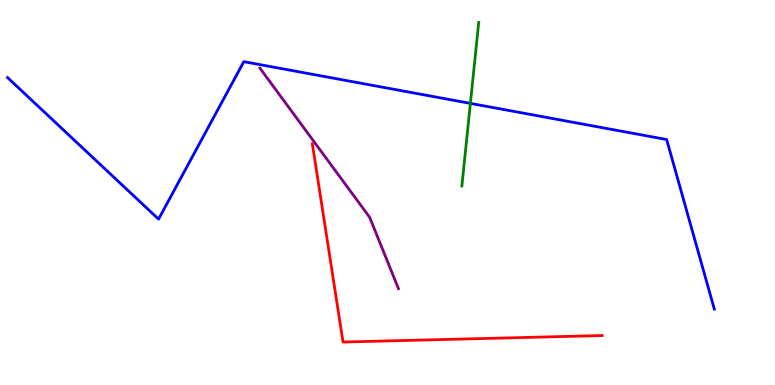[{'lines': ['blue', 'red'], 'intersections': []}, {'lines': ['green', 'red'], 'intersections': []}, {'lines': ['purple', 'red'], 'intersections': []}, {'lines': ['blue', 'green'], 'intersections': [{'x': 6.07, 'y': 7.31}]}, {'lines': ['blue', 'purple'], 'intersections': []}, {'lines': ['green', 'purple'], 'intersections': []}]